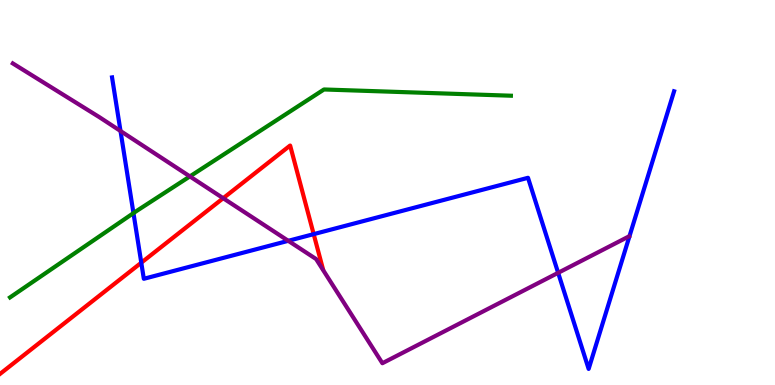[{'lines': ['blue', 'red'], 'intersections': [{'x': 1.82, 'y': 3.18}, {'x': 4.05, 'y': 3.92}]}, {'lines': ['green', 'red'], 'intersections': []}, {'lines': ['purple', 'red'], 'intersections': [{'x': 2.88, 'y': 4.85}]}, {'lines': ['blue', 'green'], 'intersections': [{'x': 1.72, 'y': 4.46}]}, {'lines': ['blue', 'purple'], 'intersections': [{'x': 1.55, 'y': 6.6}, {'x': 3.72, 'y': 3.74}, {'x': 7.2, 'y': 2.91}]}, {'lines': ['green', 'purple'], 'intersections': [{'x': 2.45, 'y': 5.42}]}]